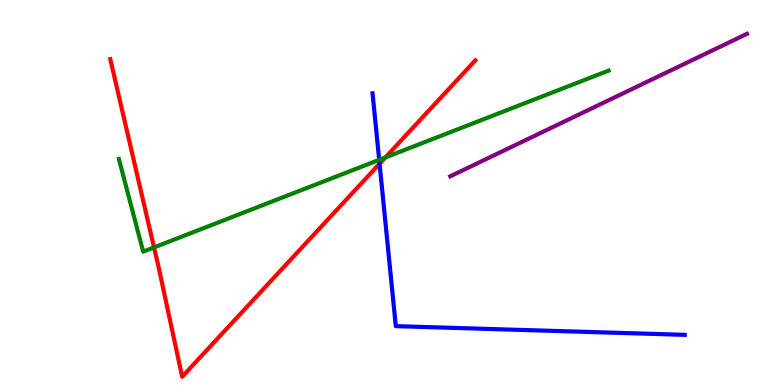[{'lines': ['blue', 'red'], 'intersections': [{'x': 4.9, 'y': 5.75}]}, {'lines': ['green', 'red'], 'intersections': [{'x': 1.99, 'y': 3.57}, {'x': 4.97, 'y': 5.91}]}, {'lines': ['purple', 'red'], 'intersections': []}, {'lines': ['blue', 'green'], 'intersections': [{'x': 4.89, 'y': 5.85}]}, {'lines': ['blue', 'purple'], 'intersections': []}, {'lines': ['green', 'purple'], 'intersections': []}]